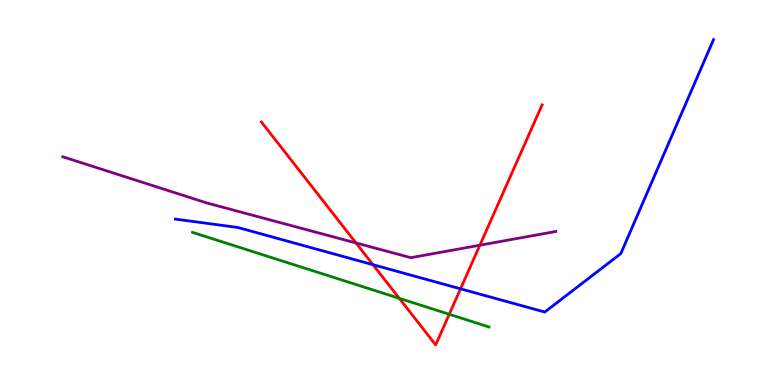[{'lines': ['blue', 'red'], 'intersections': [{'x': 4.81, 'y': 3.12}, {'x': 5.94, 'y': 2.5}]}, {'lines': ['green', 'red'], 'intersections': [{'x': 5.15, 'y': 2.25}, {'x': 5.8, 'y': 1.84}]}, {'lines': ['purple', 'red'], 'intersections': [{'x': 4.59, 'y': 3.69}, {'x': 6.19, 'y': 3.63}]}, {'lines': ['blue', 'green'], 'intersections': []}, {'lines': ['blue', 'purple'], 'intersections': []}, {'lines': ['green', 'purple'], 'intersections': []}]